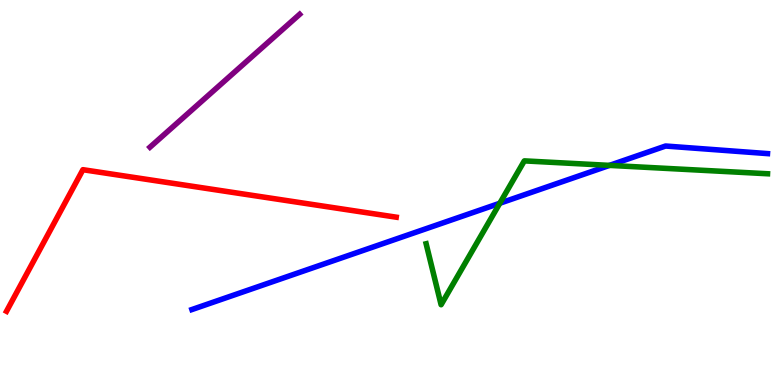[{'lines': ['blue', 'red'], 'intersections': []}, {'lines': ['green', 'red'], 'intersections': []}, {'lines': ['purple', 'red'], 'intersections': []}, {'lines': ['blue', 'green'], 'intersections': [{'x': 6.45, 'y': 4.72}, {'x': 7.86, 'y': 5.7}]}, {'lines': ['blue', 'purple'], 'intersections': []}, {'lines': ['green', 'purple'], 'intersections': []}]